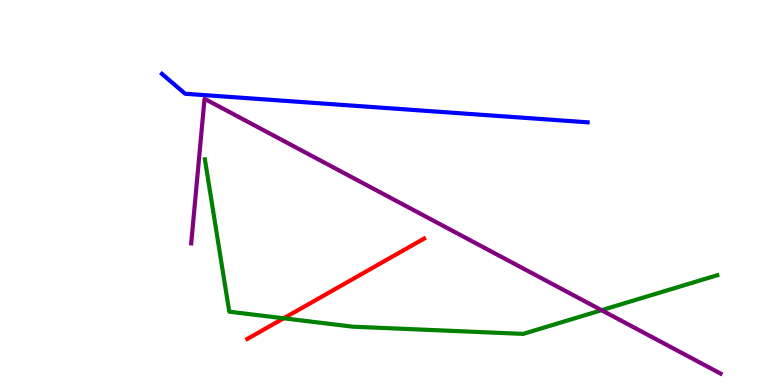[{'lines': ['blue', 'red'], 'intersections': []}, {'lines': ['green', 'red'], 'intersections': [{'x': 3.66, 'y': 1.73}]}, {'lines': ['purple', 'red'], 'intersections': []}, {'lines': ['blue', 'green'], 'intersections': []}, {'lines': ['blue', 'purple'], 'intersections': []}, {'lines': ['green', 'purple'], 'intersections': [{'x': 7.76, 'y': 1.94}]}]